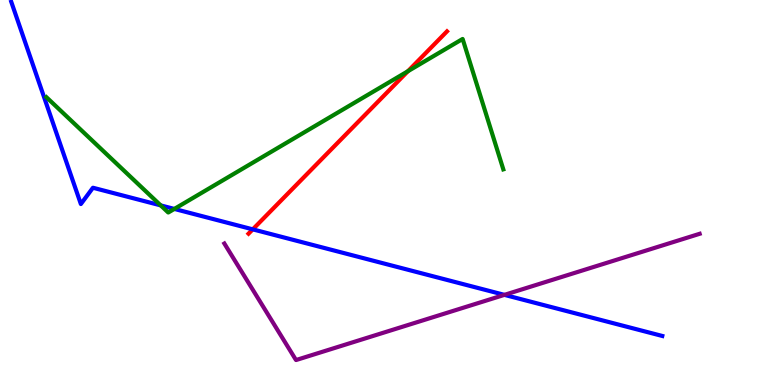[{'lines': ['blue', 'red'], 'intersections': [{'x': 3.26, 'y': 4.04}]}, {'lines': ['green', 'red'], 'intersections': [{'x': 5.26, 'y': 8.15}]}, {'lines': ['purple', 'red'], 'intersections': []}, {'lines': ['blue', 'green'], 'intersections': [{'x': 2.07, 'y': 4.67}, {'x': 2.25, 'y': 4.57}]}, {'lines': ['blue', 'purple'], 'intersections': [{'x': 6.51, 'y': 2.34}]}, {'lines': ['green', 'purple'], 'intersections': []}]